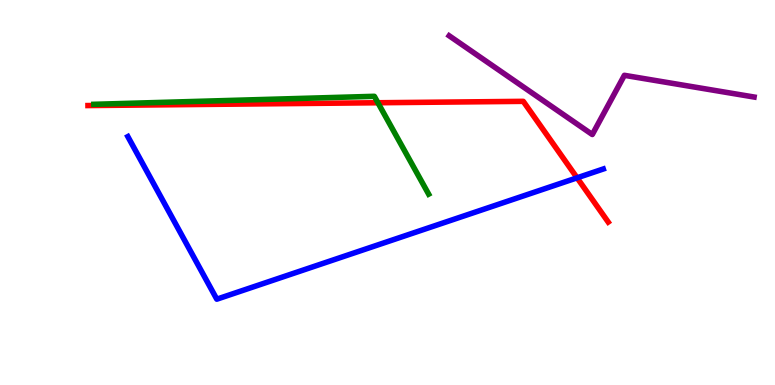[{'lines': ['blue', 'red'], 'intersections': [{'x': 7.45, 'y': 5.38}]}, {'lines': ['green', 'red'], 'intersections': [{'x': 4.88, 'y': 7.33}]}, {'lines': ['purple', 'red'], 'intersections': []}, {'lines': ['blue', 'green'], 'intersections': []}, {'lines': ['blue', 'purple'], 'intersections': []}, {'lines': ['green', 'purple'], 'intersections': []}]